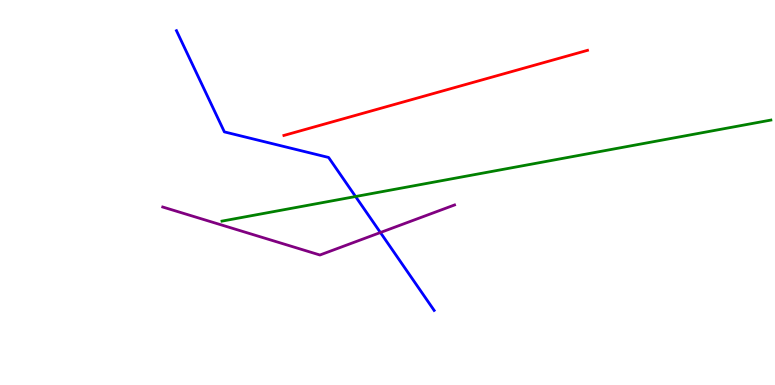[{'lines': ['blue', 'red'], 'intersections': []}, {'lines': ['green', 'red'], 'intersections': []}, {'lines': ['purple', 'red'], 'intersections': []}, {'lines': ['blue', 'green'], 'intersections': [{'x': 4.59, 'y': 4.9}]}, {'lines': ['blue', 'purple'], 'intersections': [{'x': 4.91, 'y': 3.96}]}, {'lines': ['green', 'purple'], 'intersections': []}]